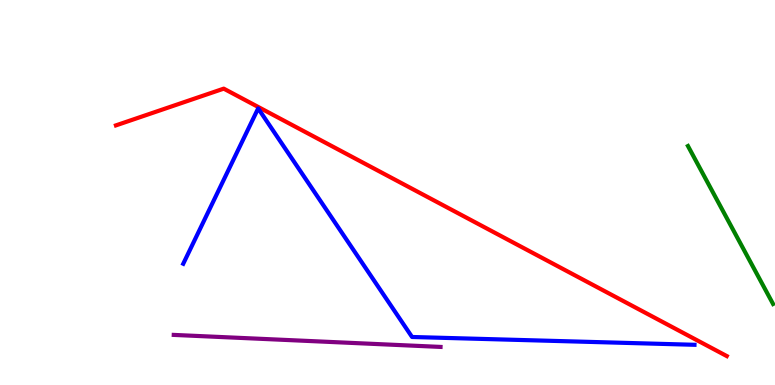[{'lines': ['blue', 'red'], 'intersections': []}, {'lines': ['green', 'red'], 'intersections': []}, {'lines': ['purple', 'red'], 'intersections': []}, {'lines': ['blue', 'green'], 'intersections': []}, {'lines': ['blue', 'purple'], 'intersections': []}, {'lines': ['green', 'purple'], 'intersections': []}]